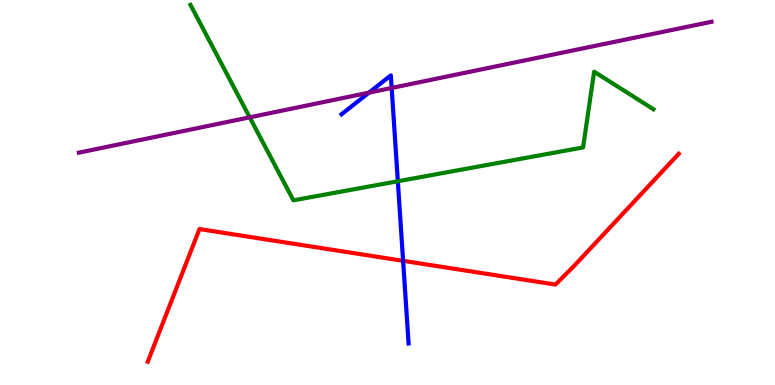[{'lines': ['blue', 'red'], 'intersections': [{'x': 5.2, 'y': 3.23}]}, {'lines': ['green', 'red'], 'intersections': []}, {'lines': ['purple', 'red'], 'intersections': []}, {'lines': ['blue', 'green'], 'intersections': [{'x': 5.13, 'y': 5.29}]}, {'lines': ['blue', 'purple'], 'intersections': [{'x': 4.76, 'y': 7.59}, {'x': 5.05, 'y': 7.72}]}, {'lines': ['green', 'purple'], 'intersections': [{'x': 3.22, 'y': 6.95}]}]